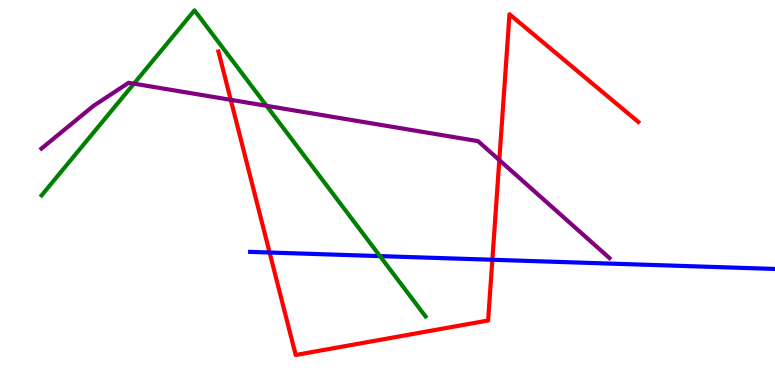[{'lines': ['blue', 'red'], 'intersections': [{'x': 3.48, 'y': 3.44}, {'x': 6.35, 'y': 3.25}]}, {'lines': ['green', 'red'], 'intersections': []}, {'lines': ['purple', 'red'], 'intersections': [{'x': 2.98, 'y': 7.41}, {'x': 6.44, 'y': 5.84}]}, {'lines': ['blue', 'green'], 'intersections': [{'x': 4.9, 'y': 3.35}]}, {'lines': ['blue', 'purple'], 'intersections': []}, {'lines': ['green', 'purple'], 'intersections': [{'x': 1.73, 'y': 7.83}, {'x': 3.44, 'y': 7.25}]}]